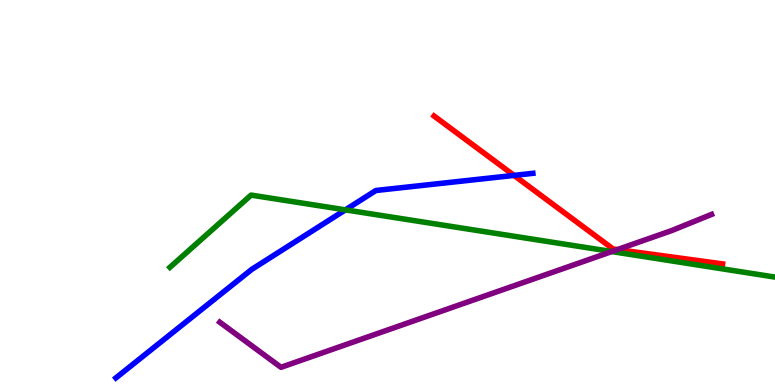[{'lines': ['blue', 'red'], 'intersections': [{'x': 6.63, 'y': 5.44}]}, {'lines': ['green', 'red'], 'intersections': []}, {'lines': ['purple', 'red'], 'intersections': [{'x': 7.97, 'y': 3.52}]}, {'lines': ['blue', 'green'], 'intersections': [{'x': 4.46, 'y': 4.55}]}, {'lines': ['blue', 'purple'], 'intersections': []}, {'lines': ['green', 'purple'], 'intersections': [{'x': 7.89, 'y': 3.47}]}]